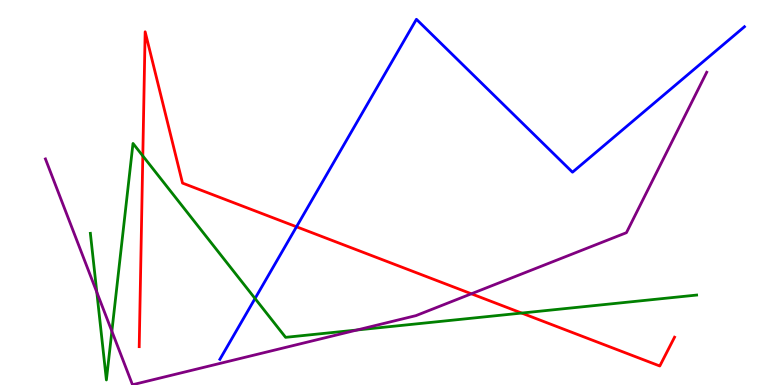[{'lines': ['blue', 'red'], 'intersections': [{'x': 3.83, 'y': 4.11}]}, {'lines': ['green', 'red'], 'intersections': [{'x': 1.84, 'y': 5.95}, {'x': 6.73, 'y': 1.87}]}, {'lines': ['purple', 'red'], 'intersections': [{'x': 6.08, 'y': 2.37}]}, {'lines': ['blue', 'green'], 'intersections': [{'x': 3.29, 'y': 2.25}]}, {'lines': ['blue', 'purple'], 'intersections': []}, {'lines': ['green', 'purple'], 'intersections': [{'x': 1.25, 'y': 2.41}, {'x': 1.44, 'y': 1.4}, {'x': 4.61, 'y': 1.43}]}]